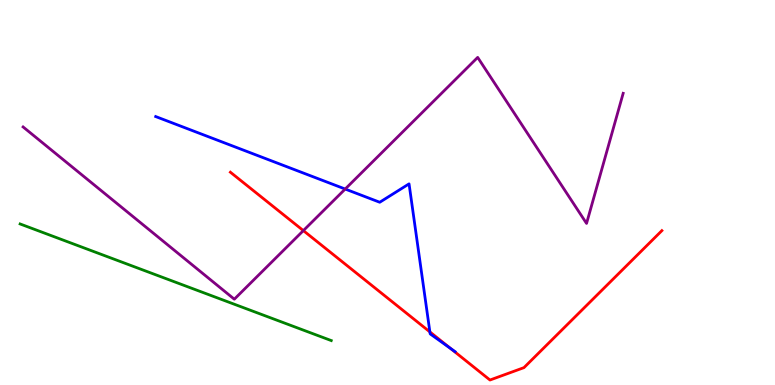[{'lines': ['blue', 'red'], 'intersections': [{'x': 5.55, 'y': 1.38}, {'x': 5.81, 'y': 0.951}]}, {'lines': ['green', 'red'], 'intersections': []}, {'lines': ['purple', 'red'], 'intersections': [{'x': 3.91, 'y': 4.01}]}, {'lines': ['blue', 'green'], 'intersections': []}, {'lines': ['blue', 'purple'], 'intersections': [{'x': 4.45, 'y': 5.09}]}, {'lines': ['green', 'purple'], 'intersections': []}]